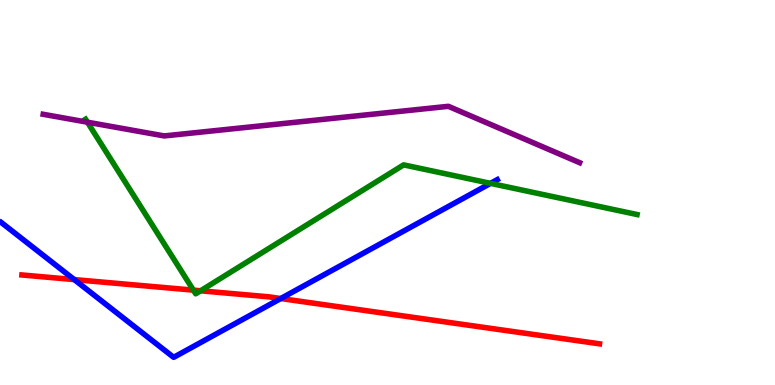[{'lines': ['blue', 'red'], 'intersections': [{'x': 0.958, 'y': 2.74}, {'x': 3.62, 'y': 2.25}]}, {'lines': ['green', 'red'], 'intersections': [{'x': 2.5, 'y': 2.46}, {'x': 2.59, 'y': 2.45}]}, {'lines': ['purple', 'red'], 'intersections': []}, {'lines': ['blue', 'green'], 'intersections': [{'x': 6.33, 'y': 5.24}]}, {'lines': ['blue', 'purple'], 'intersections': []}, {'lines': ['green', 'purple'], 'intersections': [{'x': 1.13, 'y': 6.83}]}]